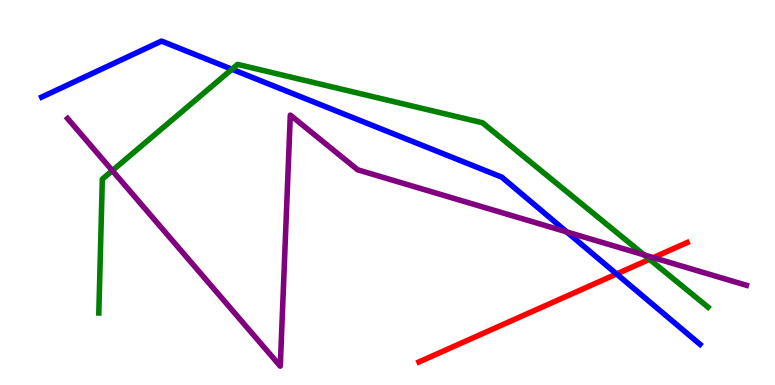[{'lines': ['blue', 'red'], 'intersections': [{'x': 7.96, 'y': 2.88}]}, {'lines': ['green', 'red'], 'intersections': [{'x': 8.38, 'y': 3.26}]}, {'lines': ['purple', 'red'], 'intersections': [{'x': 8.43, 'y': 3.31}]}, {'lines': ['blue', 'green'], 'intersections': [{'x': 2.99, 'y': 8.2}]}, {'lines': ['blue', 'purple'], 'intersections': [{'x': 7.31, 'y': 3.98}]}, {'lines': ['green', 'purple'], 'intersections': [{'x': 1.45, 'y': 5.57}, {'x': 8.31, 'y': 3.38}]}]